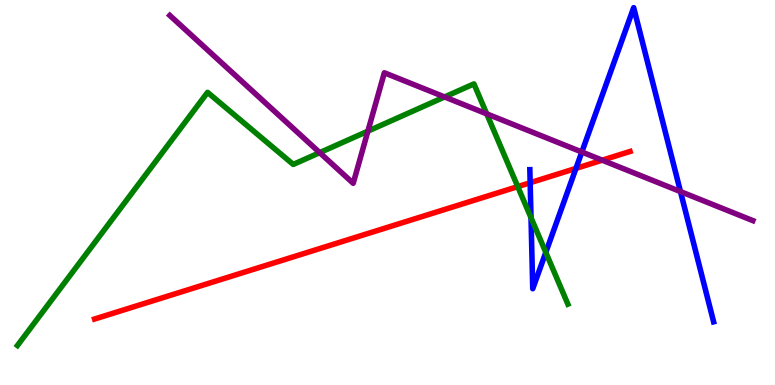[{'lines': ['blue', 'red'], 'intersections': [{'x': 6.84, 'y': 5.25}, {'x': 7.43, 'y': 5.63}]}, {'lines': ['green', 'red'], 'intersections': [{'x': 6.68, 'y': 5.15}]}, {'lines': ['purple', 'red'], 'intersections': [{'x': 7.77, 'y': 5.84}]}, {'lines': ['blue', 'green'], 'intersections': [{'x': 6.85, 'y': 4.35}, {'x': 7.04, 'y': 3.44}]}, {'lines': ['blue', 'purple'], 'intersections': [{'x': 7.51, 'y': 6.05}, {'x': 8.78, 'y': 5.02}]}, {'lines': ['green', 'purple'], 'intersections': [{'x': 4.13, 'y': 6.04}, {'x': 4.75, 'y': 6.59}, {'x': 5.74, 'y': 7.48}, {'x': 6.28, 'y': 7.04}]}]